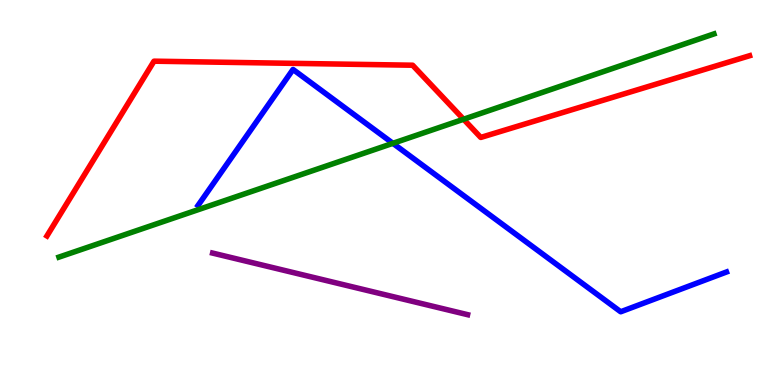[{'lines': ['blue', 'red'], 'intersections': []}, {'lines': ['green', 'red'], 'intersections': [{'x': 5.98, 'y': 6.9}]}, {'lines': ['purple', 'red'], 'intersections': []}, {'lines': ['blue', 'green'], 'intersections': [{'x': 5.07, 'y': 6.28}]}, {'lines': ['blue', 'purple'], 'intersections': []}, {'lines': ['green', 'purple'], 'intersections': []}]